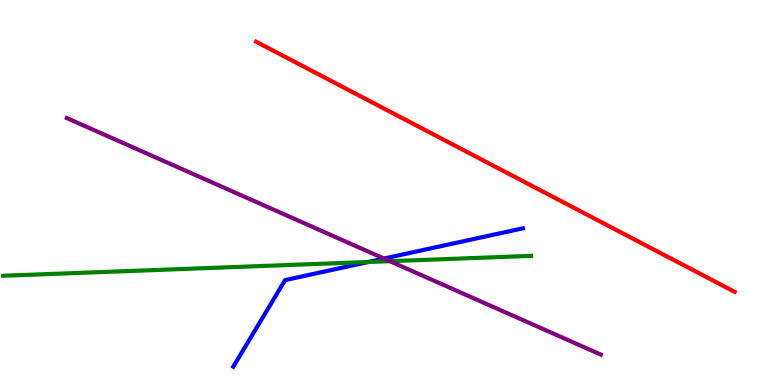[{'lines': ['blue', 'red'], 'intersections': []}, {'lines': ['green', 'red'], 'intersections': []}, {'lines': ['purple', 'red'], 'intersections': []}, {'lines': ['blue', 'green'], 'intersections': [{'x': 4.75, 'y': 3.19}]}, {'lines': ['blue', 'purple'], 'intersections': [{'x': 4.95, 'y': 3.28}]}, {'lines': ['green', 'purple'], 'intersections': [{'x': 5.03, 'y': 3.22}]}]